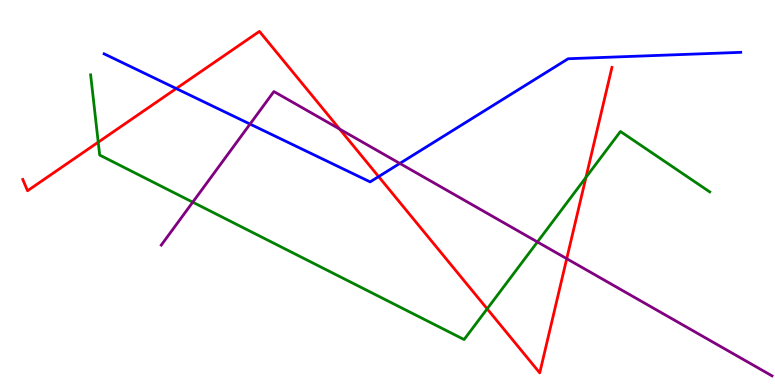[{'lines': ['blue', 'red'], 'intersections': [{'x': 2.27, 'y': 7.7}, {'x': 4.89, 'y': 5.41}]}, {'lines': ['green', 'red'], 'intersections': [{'x': 1.27, 'y': 6.31}, {'x': 6.29, 'y': 1.98}, {'x': 7.56, 'y': 5.39}]}, {'lines': ['purple', 'red'], 'intersections': [{'x': 4.38, 'y': 6.65}, {'x': 7.31, 'y': 3.28}]}, {'lines': ['blue', 'green'], 'intersections': []}, {'lines': ['blue', 'purple'], 'intersections': [{'x': 3.23, 'y': 6.78}, {'x': 5.16, 'y': 5.76}]}, {'lines': ['green', 'purple'], 'intersections': [{'x': 2.49, 'y': 4.75}, {'x': 6.93, 'y': 3.72}]}]